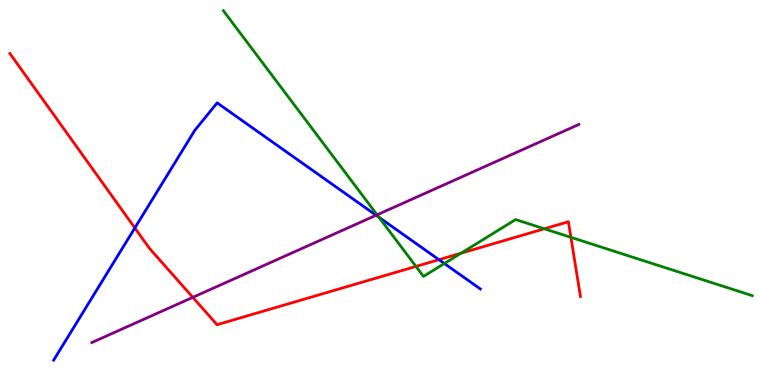[{'lines': ['blue', 'red'], 'intersections': [{'x': 1.74, 'y': 4.08}, {'x': 5.66, 'y': 3.25}]}, {'lines': ['green', 'red'], 'intersections': [{'x': 5.37, 'y': 3.08}, {'x': 5.95, 'y': 3.42}, {'x': 7.02, 'y': 4.06}, {'x': 7.37, 'y': 3.84}]}, {'lines': ['purple', 'red'], 'intersections': [{'x': 2.49, 'y': 2.28}]}, {'lines': ['blue', 'green'], 'intersections': [{'x': 4.89, 'y': 4.36}, {'x': 5.73, 'y': 3.16}]}, {'lines': ['blue', 'purple'], 'intersections': [{'x': 4.85, 'y': 4.41}]}, {'lines': ['green', 'purple'], 'intersections': [{'x': 4.87, 'y': 4.42}]}]